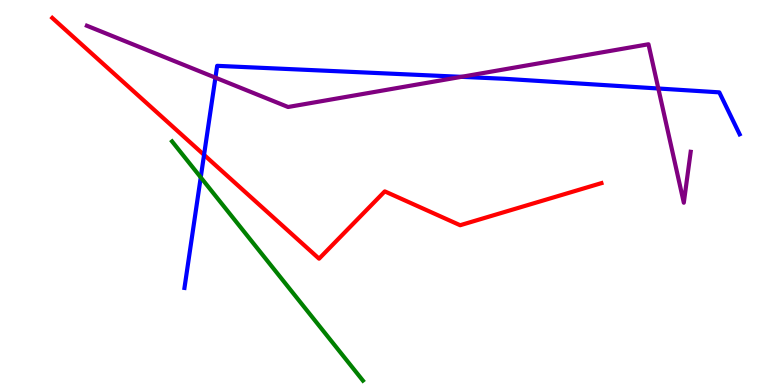[{'lines': ['blue', 'red'], 'intersections': [{'x': 2.63, 'y': 5.98}]}, {'lines': ['green', 'red'], 'intersections': []}, {'lines': ['purple', 'red'], 'intersections': []}, {'lines': ['blue', 'green'], 'intersections': [{'x': 2.59, 'y': 5.39}]}, {'lines': ['blue', 'purple'], 'intersections': [{'x': 2.78, 'y': 7.98}, {'x': 5.95, 'y': 8.0}, {'x': 8.49, 'y': 7.7}]}, {'lines': ['green', 'purple'], 'intersections': []}]